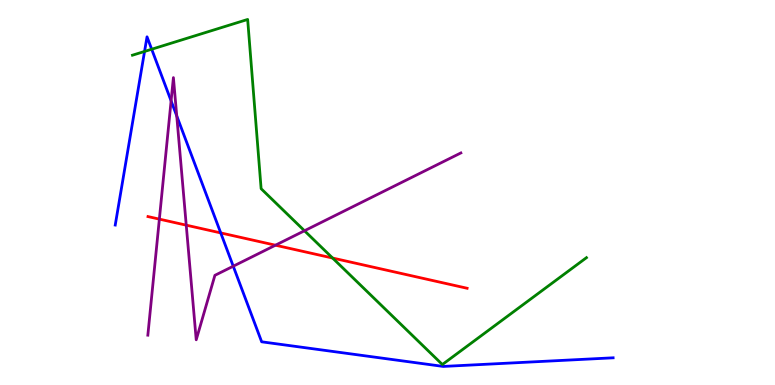[{'lines': ['blue', 'red'], 'intersections': [{'x': 2.85, 'y': 3.95}]}, {'lines': ['green', 'red'], 'intersections': [{'x': 4.29, 'y': 3.3}]}, {'lines': ['purple', 'red'], 'intersections': [{'x': 2.06, 'y': 4.31}, {'x': 2.4, 'y': 4.15}, {'x': 3.55, 'y': 3.63}]}, {'lines': ['blue', 'green'], 'intersections': [{'x': 1.87, 'y': 8.66}, {'x': 1.96, 'y': 8.72}]}, {'lines': ['blue', 'purple'], 'intersections': [{'x': 2.21, 'y': 7.38}, {'x': 2.28, 'y': 6.99}, {'x': 3.01, 'y': 3.09}]}, {'lines': ['green', 'purple'], 'intersections': [{'x': 3.93, 'y': 4.01}]}]